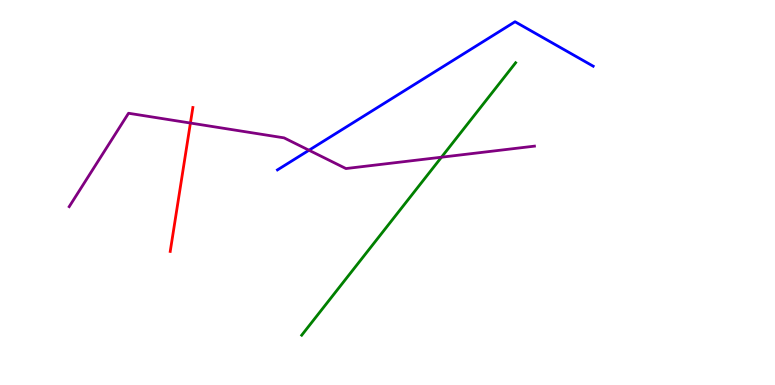[{'lines': ['blue', 'red'], 'intersections': []}, {'lines': ['green', 'red'], 'intersections': []}, {'lines': ['purple', 'red'], 'intersections': [{'x': 2.46, 'y': 6.8}]}, {'lines': ['blue', 'green'], 'intersections': []}, {'lines': ['blue', 'purple'], 'intersections': [{'x': 3.99, 'y': 6.1}]}, {'lines': ['green', 'purple'], 'intersections': [{'x': 5.7, 'y': 5.92}]}]